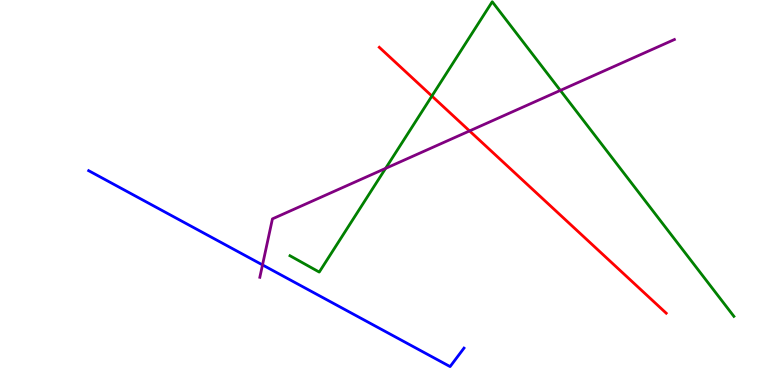[{'lines': ['blue', 'red'], 'intersections': []}, {'lines': ['green', 'red'], 'intersections': [{'x': 5.57, 'y': 7.51}]}, {'lines': ['purple', 'red'], 'intersections': [{'x': 6.06, 'y': 6.6}]}, {'lines': ['blue', 'green'], 'intersections': []}, {'lines': ['blue', 'purple'], 'intersections': [{'x': 3.39, 'y': 3.12}]}, {'lines': ['green', 'purple'], 'intersections': [{'x': 4.98, 'y': 5.63}, {'x': 7.23, 'y': 7.65}]}]